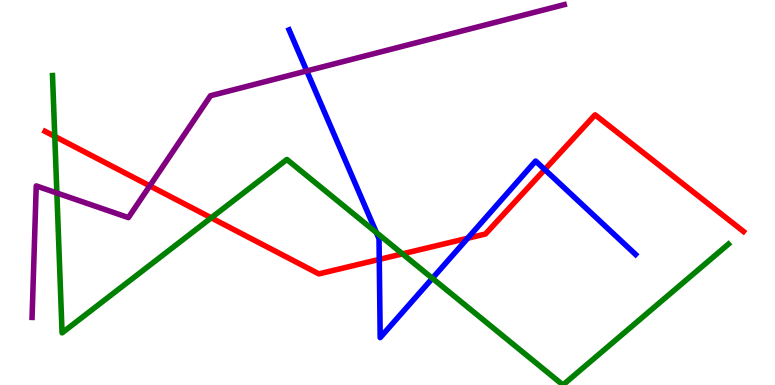[{'lines': ['blue', 'red'], 'intersections': [{'x': 4.89, 'y': 3.26}, {'x': 6.03, 'y': 3.81}, {'x': 7.03, 'y': 5.6}]}, {'lines': ['green', 'red'], 'intersections': [{'x': 0.707, 'y': 6.46}, {'x': 2.73, 'y': 4.34}, {'x': 5.19, 'y': 3.41}]}, {'lines': ['purple', 'red'], 'intersections': [{'x': 1.93, 'y': 5.17}]}, {'lines': ['blue', 'green'], 'intersections': [{'x': 4.86, 'y': 3.96}, {'x': 5.58, 'y': 2.77}]}, {'lines': ['blue', 'purple'], 'intersections': [{'x': 3.96, 'y': 8.16}]}, {'lines': ['green', 'purple'], 'intersections': [{'x': 0.734, 'y': 4.99}]}]